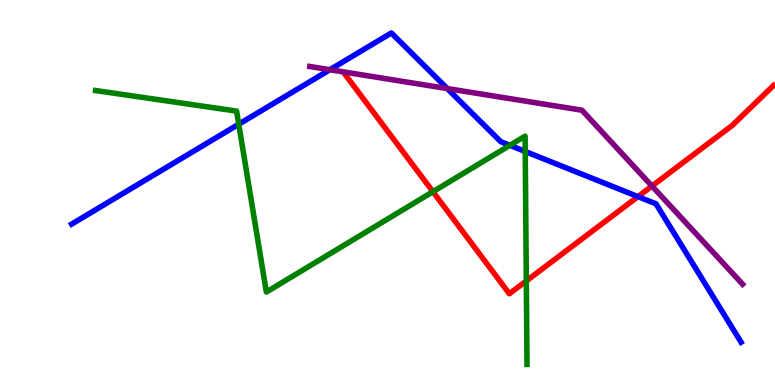[{'lines': ['blue', 'red'], 'intersections': [{'x': 8.23, 'y': 4.89}]}, {'lines': ['green', 'red'], 'intersections': [{'x': 5.59, 'y': 5.02}, {'x': 6.79, 'y': 2.7}]}, {'lines': ['purple', 'red'], 'intersections': [{'x': 8.41, 'y': 5.17}]}, {'lines': ['blue', 'green'], 'intersections': [{'x': 3.08, 'y': 6.77}, {'x': 6.58, 'y': 6.22}, {'x': 6.78, 'y': 6.07}]}, {'lines': ['blue', 'purple'], 'intersections': [{'x': 4.26, 'y': 8.19}, {'x': 5.77, 'y': 7.7}]}, {'lines': ['green', 'purple'], 'intersections': []}]